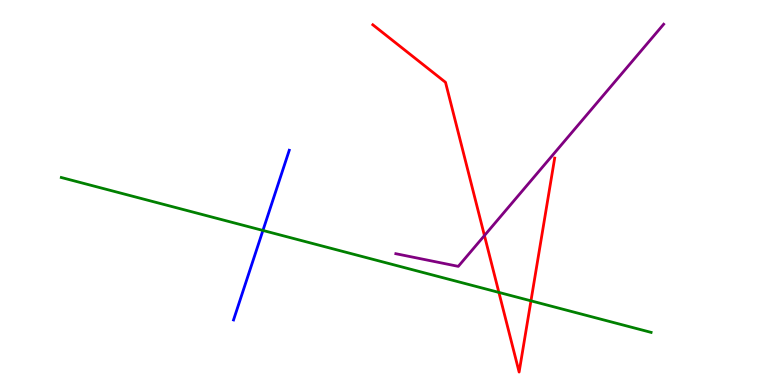[{'lines': ['blue', 'red'], 'intersections': []}, {'lines': ['green', 'red'], 'intersections': [{'x': 6.44, 'y': 2.4}, {'x': 6.85, 'y': 2.19}]}, {'lines': ['purple', 'red'], 'intersections': [{'x': 6.25, 'y': 3.88}]}, {'lines': ['blue', 'green'], 'intersections': [{'x': 3.39, 'y': 4.01}]}, {'lines': ['blue', 'purple'], 'intersections': []}, {'lines': ['green', 'purple'], 'intersections': []}]